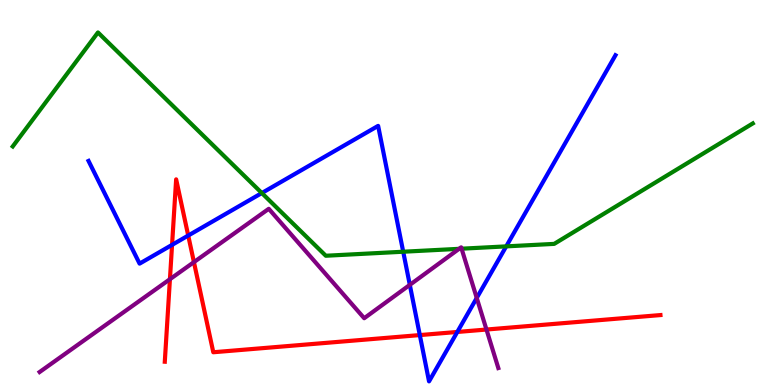[{'lines': ['blue', 'red'], 'intersections': [{'x': 2.22, 'y': 3.64}, {'x': 2.43, 'y': 3.88}, {'x': 5.42, 'y': 1.3}, {'x': 5.9, 'y': 1.38}]}, {'lines': ['green', 'red'], 'intersections': []}, {'lines': ['purple', 'red'], 'intersections': [{'x': 2.19, 'y': 2.75}, {'x': 2.5, 'y': 3.19}, {'x': 6.28, 'y': 1.44}]}, {'lines': ['blue', 'green'], 'intersections': [{'x': 3.38, 'y': 4.99}, {'x': 5.2, 'y': 3.46}, {'x': 6.53, 'y': 3.6}]}, {'lines': ['blue', 'purple'], 'intersections': [{'x': 5.29, 'y': 2.6}, {'x': 6.15, 'y': 2.26}]}, {'lines': ['green', 'purple'], 'intersections': [{'x': 5.92, 'y': 3.54}, {'x': 5.96, 'y': 3.54}]}]